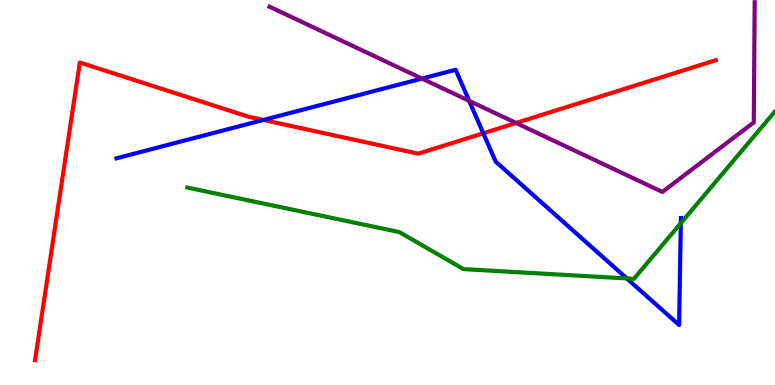[{'lines': ['blue', 'red'], 'intersections': [{'x': 3.4, 'y': 6.88}, {'x': 6.24, 'y': 6.54}]}, {'lines': ['green', 'red'], 'intersections': []}, {'lines': ['purple', 'red'], 'intersections': [{'x': 6.66, 'y': 6.81}]}, {'lines': ['blue', 'green'], 'intersections': [{'x': 8.09, 'y': 2.77}, {'x': 8.78, 'y': 4.2}]}, {'lines': ['blue', 'purple'], 'intersections': [{'x': 5.44, 'y': 7.96}, {'x': 6.05, 'y': 7.38}]}, {'lines': ['green', 'purple'], 'intersections': []}]